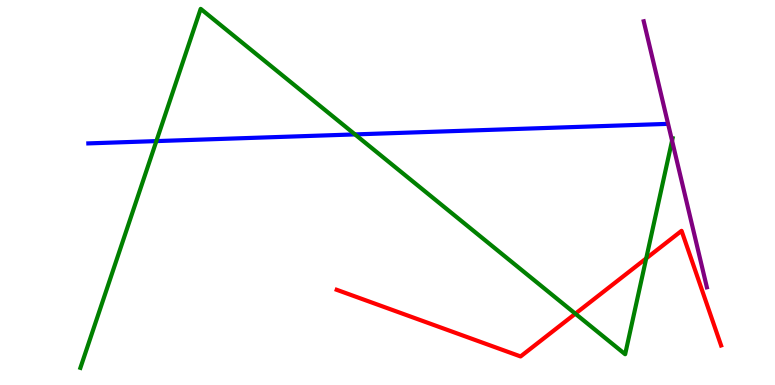[{'lines': ['blue', 'red'], 'intersections': []}, {'lines': ['green', 'red'], 'intersections': [{'x': 7.42, 'y': 1.85}, {'x': 8.34, 'y': 3.29}]}, {'lines': ['purple', 'red'], 'intersections': []}, {'lines': ['blue', 'green'], 'intersections': [{'x': 2.02, 'y': 6.34}, {'x': 4.58, 'y': 6.51}]}, {'lines': ['blue', 'purple'], 'intersections': []}, {'lines': ['green', 'purple'], 'intersections': [{'x': 8.67, 'y': 6.35}]}]